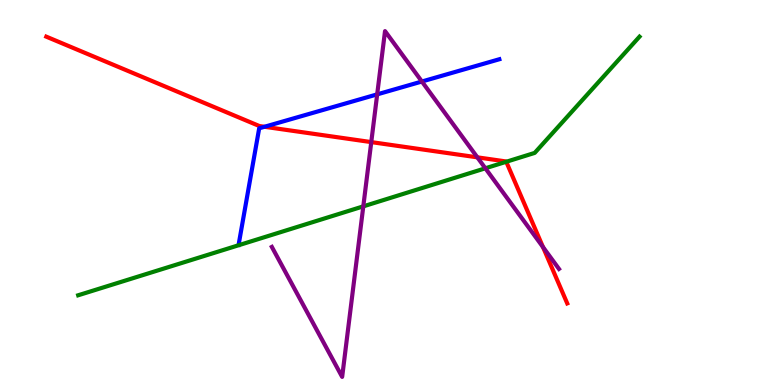[{'lines': ['blue', 'red'], 'intersections': [{'x': 3.41, 'y': 6.71}]}, {'lines': ['green', 'red'], 'intersections': [{'x': 6.53, 'y': 5.8}]}, {'lines': ['purple', 'red'], 'intersections': [{'x': 4.79, 'y': 6.31}, {'x': 6.16, 'y': 5.91}, {'x': 7.01, 'y': 3.58}]}, {'lines': ['blue', 'green'], 'intersections': []}, {'lines': ['blue', 'purple'], 'intersections': [{'x': 4.87, 'y': 7.55}, {'x': 5.44, 'y': 7.88}]}, {'lines': ['green', 'purple'], 'intersections': [{'x': 4.69, 'y': 4.64}, {'x': 6.26, 'y': 5.63}]}]